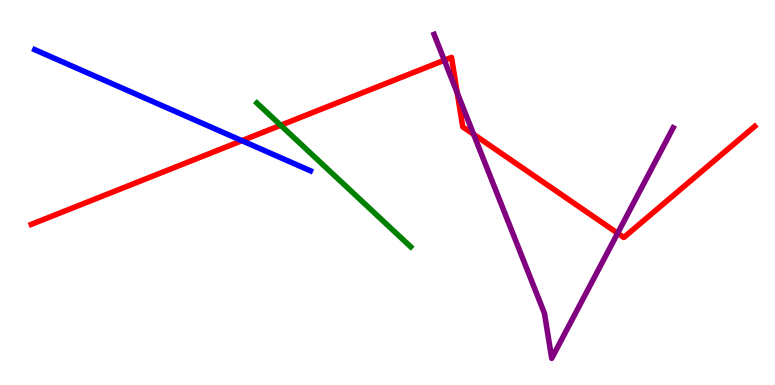[{'lines': ['blue', 'red'], 'intersections': [{'x': 3.12, 'y': 6.35}]}, {'lines': ['green', 'red'], 'intersections': [{'x': 3.62, 'y': 6.75}]}, {'lines': ['purple', 'red'], 'intersections': [{'x': 5.73, 'y': 8.43}, {'x': 5.9, 'y': 7.59}, {'x': 6.11, 'y': 6.51}, {'x': 7.97, 'y': 3.94}]}, {'lines': ['blue', 'green'], 'intersections': []}, {'lines': ['blue', 'purple'], 'intersections': []}, {'lines': ['green', 'purple'], 'intersections': []}]